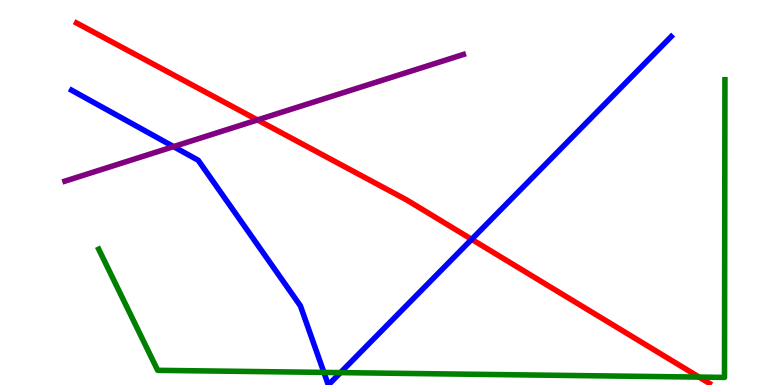[{'lines': ['blue', 'red'], 'intersections': [{'x': 6.09, 'y': 3.78}]}, {'lines': ['green', 'red'], 'intersections': [{'x': 9.02, 'y': 0.205}]}, {'lines': ['purple', 'red'], 'intersections': [{'x': 3.32, 'y': 6.88}]}, {'lines': ['blue', 'green'], 'intersections': [{'x': 4.18, 'y': 0.327}, {'x': 4.39, 'y': 0.322}]}, {'lines': ['blue', 'purple'], 'intersections': [{'x': 2.24, 'y': 6.19}]}, {'lines': ['green', 'purple'], 'intersections': []}]